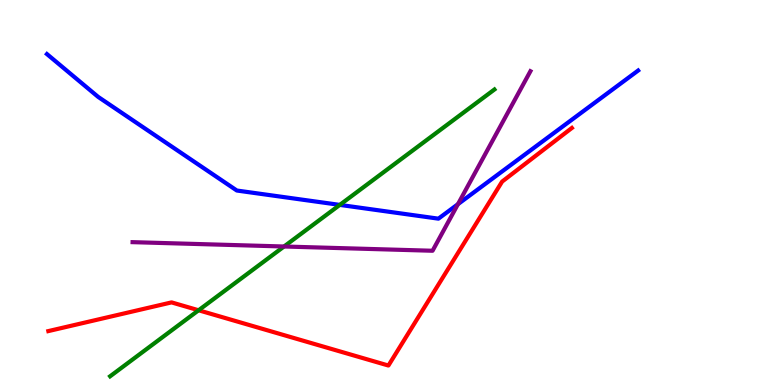[{'lines': ['blue', 'red'], 'intersections': []}, {'lines': ['green', 'red'], 'intersections': [{'x': 2.56, 'y': 1.94}]}, {'lines': ['purple', 'red'], 'intersections': []}, {'lines': ['blue', 'green'], 'intersections': [{'x': 4.38, 'y': 4.68}]}, {'lines': ['blue', 'purple'], 'intersections': [{'x': 5.91, 'y': 4.7}]}, {'lines': ['green', 'purple'], 'intersections': [{'x': 3.67, 'y': 3.6}]}]